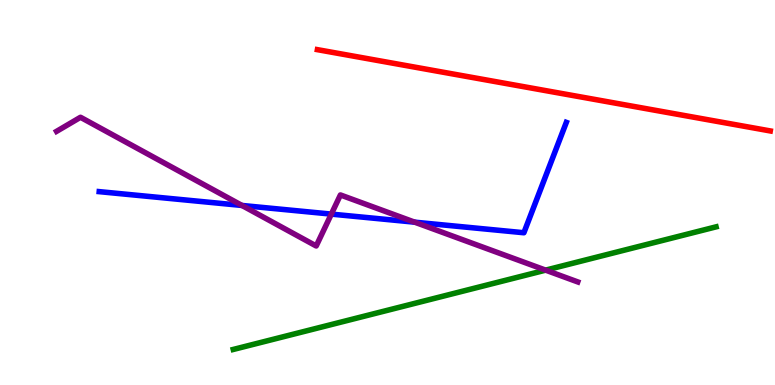[{'lines': ['blue', 'red'], 'intersections': []}, {'lines': ['green', 'red'], 'intersections': []}, {'lines': ['purple', 'red'], 'intersections': []}, {'lines': ['blue', 'green'], 'intersections': []}, {'lines': ['blue', 'purple'], 'intersections': [{'x': 3.12, 'y': 4.66}, {'x': 4.28, 'y': 4.44}, {'x': 5.35, 'y': 4.23}]}, {'lines': ['green', 'purple'], 'intersections': [{'x': 7.04, 'y': 2.98}]}]